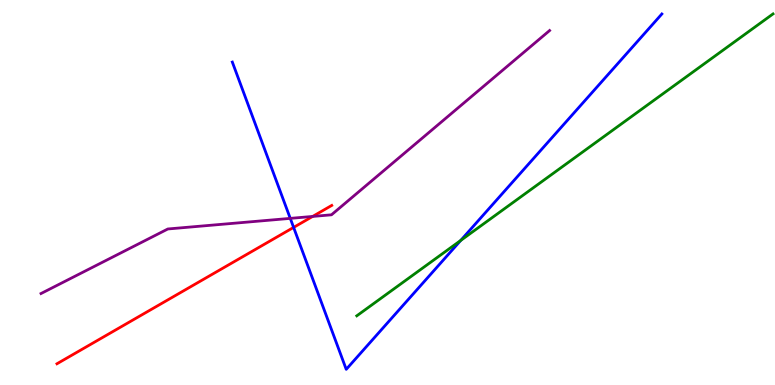[{'lines': ['blue', 'red'], 'intersections': [{'x': 3.79, 'y': 4.09}]}, {'lines': ['green', 'red'], 'intersections': []}, {'lines': ['purple', 'red'], 'intersections': [{'x': 4.03, 'y': 4.38}]}, {'lines': ['blue', 'green'], 'intersections': [{'x': 5.94, 'y': 3.75}]}, {'lines': ['blue', 'purple'], 'intersections': [{'x': 3.75, 'y': 4.33}]}, {'lines': ['green', 'purple'], 'intersections': []}]